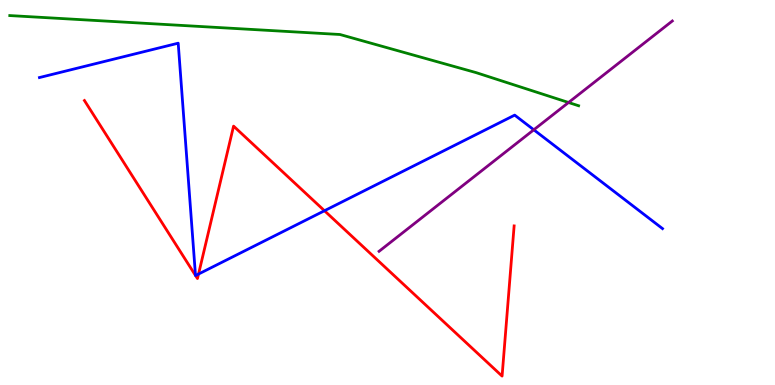[{'lines': ['blue', 'red'], 'intersections': [{'x': 2.52, 'y': 2.85}, {'x': 2.52, 'y': 2.84}, {'x': 2.56, 'y': 2.88}, {'x': 4.19, 'y': 4.53}]}, {'lines': ['green', 'red'], 'intersections': []}, {'lines': ['purple', 'red'], 'intersections': []}, {'lines': ['blue', 'green'], 'intersections': []}, {'lines': ['blue', 'purple'], 'intersections': [{'x': 6.89, 'y': 6.63}]}, {'lines': ['green', 'purple'], 'intersections': [{'x': 7.34, 'y': 7.34}]}]